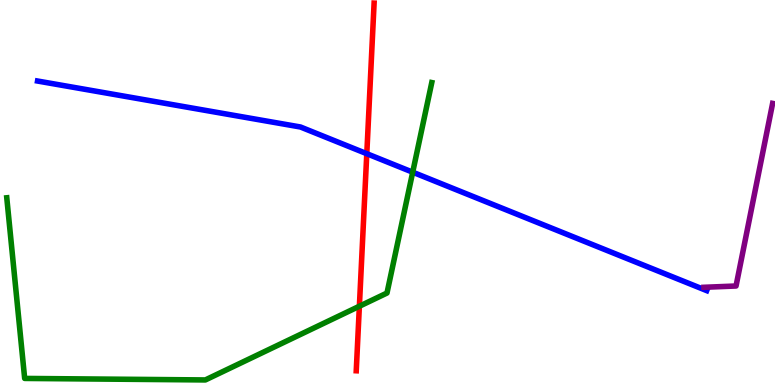[{'lines': ['blue', 'red'], 'intersections': [{'x': 4.73, 'y': 6.01}]}, {'lines': ['green', 'red'], 'intersections': [{'x': 4.64, 'y': 2.05}]}, {'lines': ['purple', 'red'], 'intersections': []}, {'lines': ['blue', 'green'], 'intersections': [{'x': 5.33, 'y': 5.53}]}, {'lines': ['blue', 'purple'], 'intersections': []}, {'lines': ['green', 'purple'], 'intersections': []}]